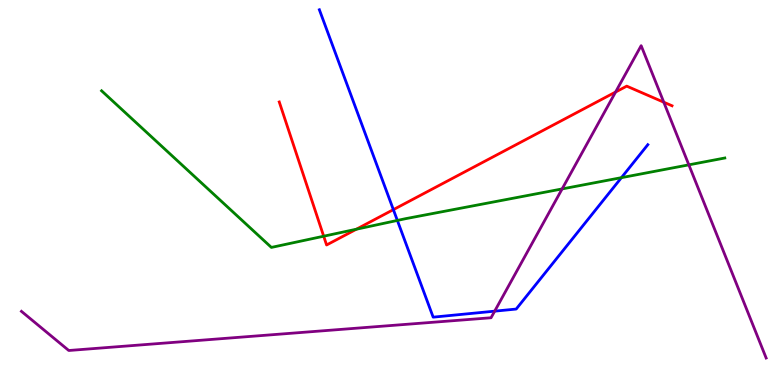[{'lines': ['blue', 'red'], 'intersections': [{'x': 5.08, 'y': 4.55}]}, {'lines': ['green', 'red'], 'intersections': [{'x': 4.18, 'y': 3.86}, {'x': 4.6, 'y': 4.05}]}, {'lines': ['purple', 'red'], 'intersections': [{'x': 7.94, 'y': 7.61}, {'x': 8.56, 'y': 7.35}]}, {'lines': ['blue', 'green'], 'intersections': [{'x': 5.13, 'y': 4.27}, {'x': 8.02, 'y': 5.39}]}, {'lines': ['blue', 'purple'], 'intersections': [{'x': 6.38, 'y': 1.92}]}, {'lines': ['green', 'purple'], 'intersections': [{'x': 7.25, 'y': 5.09}, {'x': 8.89, 'y': 5.72}]}]